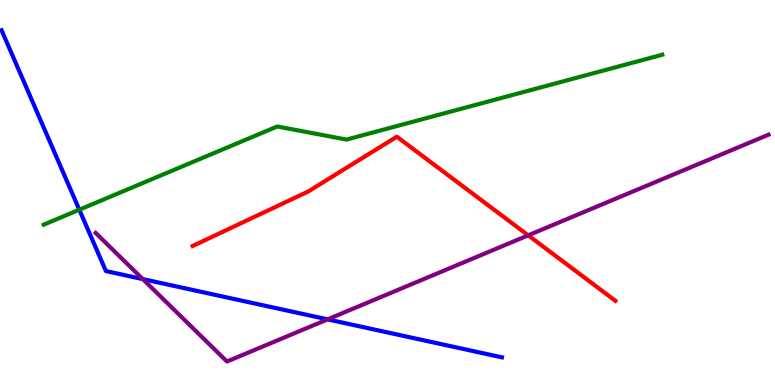[{'lines': ['blue', 'red'], 'intersections': []}, {'lines': ['green', 'red'], 'intersections': []}, {'lines': ['purple', 'red'], 'intersections': [{'x': 6.82, 'y': 3.89}]}, {'lines': ['blue', 'green'], 'intersections': [{'x': 1.02, 'y': 4.55}]}, {'lines': ['blue', 'purple'], 'intersections': [{'x': 1.84, 'y': 2.75}, {'x': 4.23, 'y': 1.7}]}, {'lines': ['green', 'purple'], 'intersections': []}]